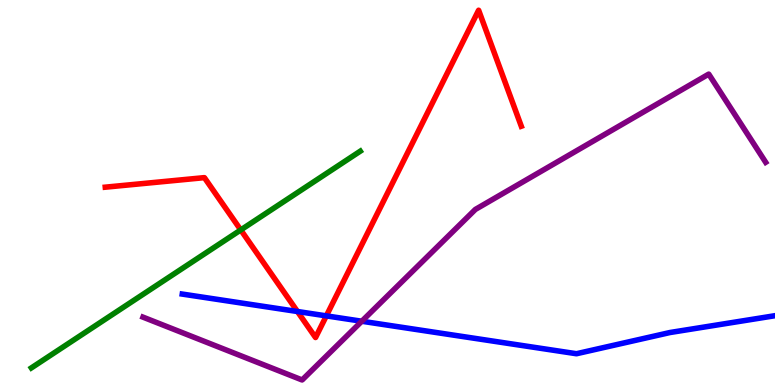[{'lines': ['blue', 'red'], 'intersections': [{'x': 3.84, 'y': 1.91}, {'x': 4.21, 'y': 1.8}]}, {'lines': ['green', 'red'], 'intersections': [{'x': 3.11, 'y': 4.03}]}, {'lines': ['purple', 'red'], 'intersections': []}, {'lines': ['blue', 'green'], 'intersections': []}, {'lines': ['blue', 'purple'], 'intersections': [{'x': 4.67, 'y': 1.66}]}, {'lines': ['green', 'purple'], 'intersections': []}]